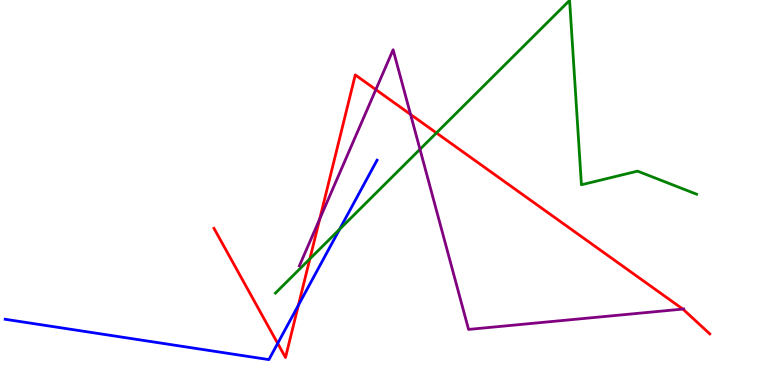[{'lines': ['blue', 'red'], 'intersections': [{'x': 3.58, 'y': 1.08}, {'x': 3.85, 'y': 2.07}]}, {'lines': ['green', 'red'], 'intersections': [{'x': 4.0, 'y': 3.28}, {'x': 5.63, 'y': 6.55}]}, {'lines': ['purple', 'red'], 'intersections': [{'x': 4.13, 'y': 4.31}, {'x': 4.85, 'y': 7.67}, {'x': 5.3, 'y': 7.03}, {'x': 8.81, 'y': 1.97}]}, {'lines': ['blue', 'green'], 'intersections': [{'x': 4.38, 'y': 4.04}]}, {'lines': ['blue', 'purple'], 'intersections': []}, {'lines': ['green', 'purple'], 'intersections': [{'x': 5.42, 'y': 6.12}]}]